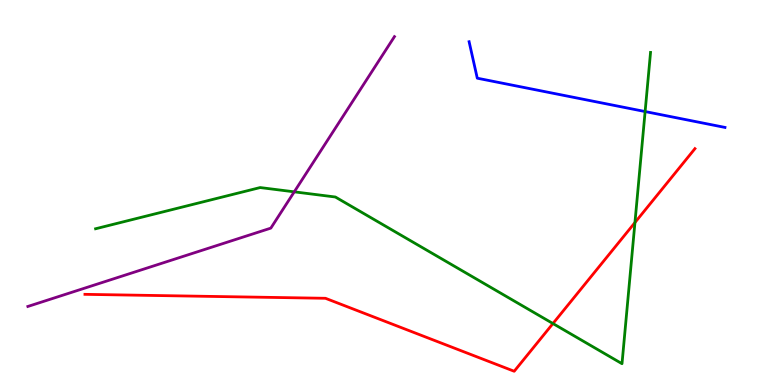[{'lines': ['blue', 'red'], 'intersections': []}, {'lines': ['green', 'red'], 'intersections': [{'x': 7.13, 'y': 1.6}, {'x': 8.19, 'y': 4.22}]}, {'lines': ['purple', 'red'], 'intersections': []}, {'lines': ['blue', 'green'], 'intersections': [{'x': 8.32, 'y': 7.1}]}, {'lines': ['blue', 'purple'], 'intersections': []}, {'lines': ['green', 'purple'], 'intersections': [{'x': 3.8, 'y': 5.02}]}]